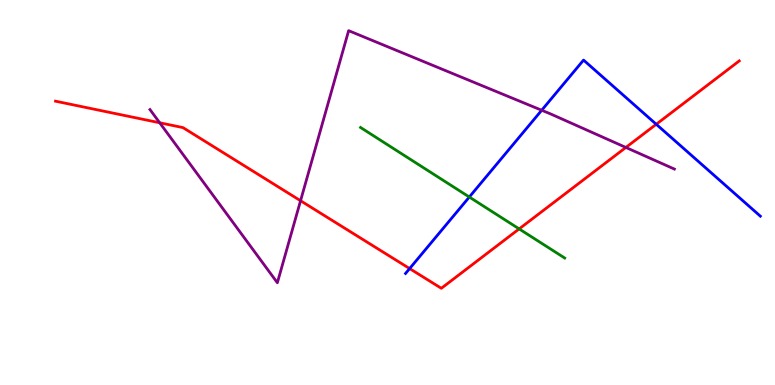[{'lines': ['blue', 'red'], 'intersections': [{'x': 5.29, 'y': 3.02}, {'x': 8.47, 'y': 6.77}]}, {'lines': ['green', 'red'], 'intersections': [{'x': 6.7, 'y': 4.05}]}, {'lines': ['purple', 'red'], 'intersections': [{'x': 2.06, 'y': 6.81}, {'x': 3.88, 'y': 4.79}, {'x': 8.08, 'y': 6.17}]}, {'lines': ['blue', 'green'], 'intersections': [{'x': 6.06, 'y': 4.88}]}, {'lines': ['blue', 'purple'], 'intersections': [{'x': 6.99, 'y': 7.14}]}, {'lines': ['green', 'purple'], 'intersections': []}]